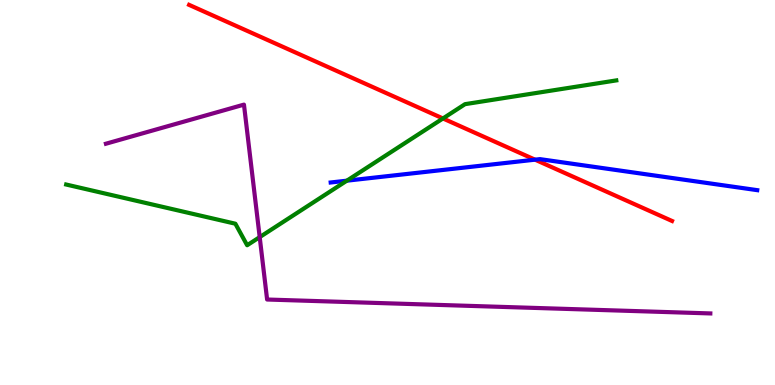[{'lines': ['blue', 'red'], 'intersections': [{'x': 6.9, 'y': 5.85}]}, {'lines': ['green', 'red'], 'intersections': [{'x': 5.72, 'y': 6.92}]}, {'lines': ['purple', 'red'], 'intersections': []}, {'lines': ['blue', 'green'], 'intersections': [{'x': 4.48, 'y': 5.31}]}, {'lines': ['blue', 'purple'], 'intersections': []}, {'lines': ['green', 'purple'], 'intersections': [{'x': 3.35, 'y': 3.84}]}]